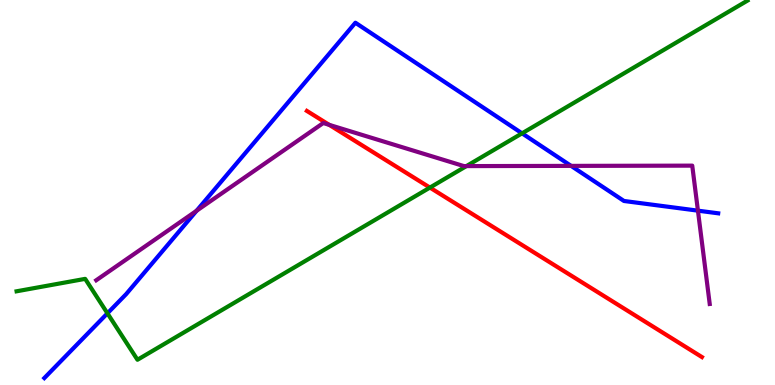[{'lines': ['blue', 'red'], 'intersections': []}, {'lines': ['green', 'red'], 'intersections': [{'x': 5.55, 'y': 5.13}]}, {'lines': ['purple', 'red'], 'intersections': [{'x': 4.25, 'y': 6.76}]}, {'lines': ['blue', 'green'], 'intersections': [{'x': 1.39, 'y': 1.86}, {'x': 6.74, 'y': 6.54}]}, {'lines': ['blue', 'purple'], 'intersections': [{'x': 2.54, 'y': 4.53}, {'x': 7.37, 'y': 5.69}, {'x': 9.01, 'y': 4.53}]}, {'lines': ['green', 'purple'], 'intersections': [{'x': 6.02, 'y': 5.69}]}]